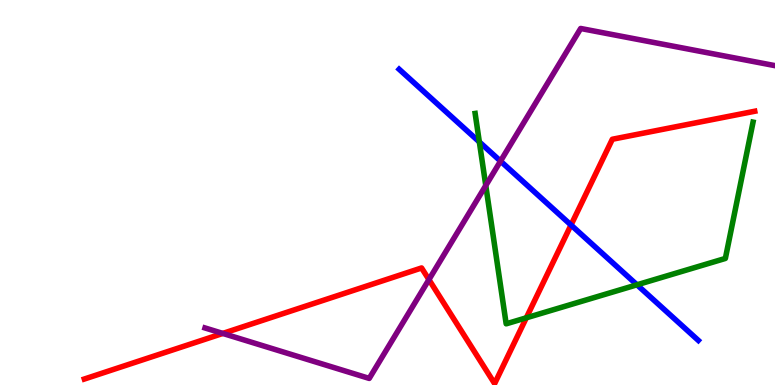[{'lines': ['blue', 'red'], 'intersections': [{'x': 7.37, 'y': 4.16}]}, {'lines': ['green', 'red'], 'intersections': [{'x': 6.79, 'y': 1.74}]}, {'lines': ['purple', 'red'], 'intersections': [{'x': 2.87, 'y': 1.34}, {'x': 5.53, 'y': 2.74}]}, {'lines': ['blue', 'green'], 'intersections': [{'x': 6.19, 'y': 6.31}, {'x': 8.22, 'y': 2.6}]}, {'lines': ['blue', 'purple'], 'intersections': [{'x': 6.46, 'y': 5.81}]}, {'lines': ['green', 'purple'], 'intersections': [{'x': 6.27, 'y': 5.18}]}]